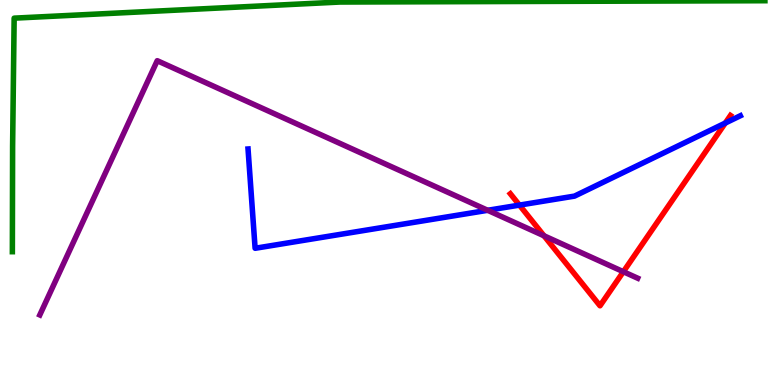[{'lines': ['blue', 'red'], 'intersections': [{'x': 6.7, 'y': 4.67}, {'x': 9.36, 'y': 6.8}]}, {'lines': ['green', 'red'], 'intersections': []}, {'lines': ['purple', 'red'], 'intersections': [{'x': 7.02, 'y': 3.88}, {'x': 8.04, 'y': 2.94}]}, {'lines': ['blue', 'green'], 'intersections': []}, {'lines': ['blue', 'purple'], 'intersections': [{'x': 6.29, 'y': 4.54}]}, {'lines': ['green', 'purple'], 'intersections': []}]